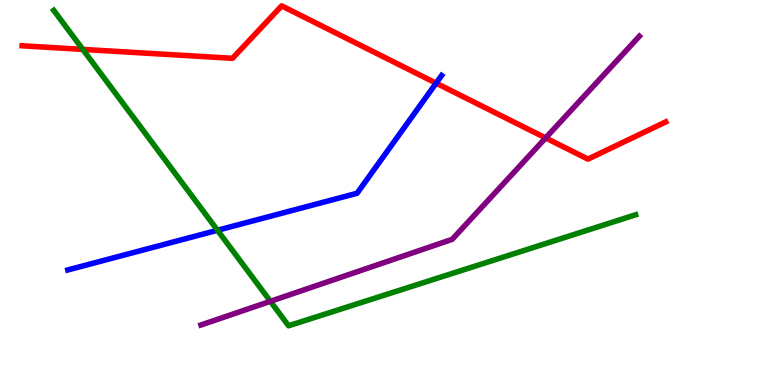[{'lines': ['blue', 'red'], 'intersections': [{'x': 5.63, 'y': 7.84}]}, {'lines': ['green', 'red'], 'intersections': [{'x': 1.07, 'y': 8.72}]}, {'lines': ['purple', 'red'], 'intersections': [{'x': 7.04, 'y': 6.42}]}, {'lines': ['blue', 'green'], 'intersections': [{'x': 2.81, 'y': 4.02}]}, {'lines': ['blue', 'purple'], 'intersections': []}, {'lines': ['green', 'purple'], 'intersections': [{'x': 3.49, 'y': 2.17}]}]